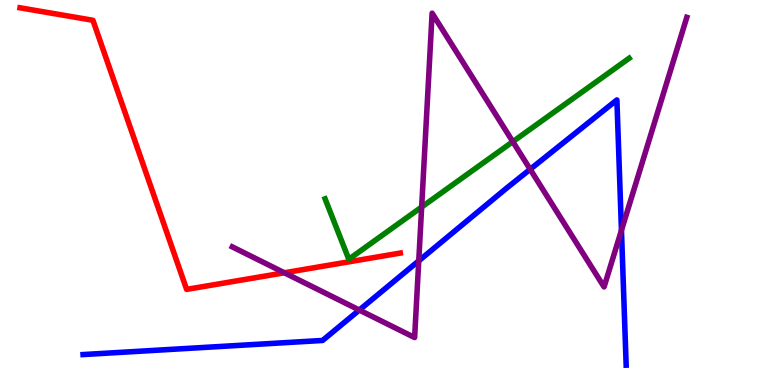[{'lines': ['blue', 'red'], 'intersections': []}, {'lines': ['green', 'red'], 'intersections': []}, {'lines': ['purple', 'red'], 'intersections': [{'x': 3.67, 'y': 2.91}]}, {'lines': ['blue', 'green'], 'intersections': []}, {'lines': ['blue', 'purple'], 'intersections': [{'x': 4.64, 'y': 1.95}, {'x': 5.4, 'y': 3.22}, {'x': 6.84, 'y': 5.6}, {'x': 8.02, 'y': 4.02}]}, {'lines': ['green', 'purple'], 'intersections': [{'x': 5.44, 'y': 4.62}, {'x': 6.62, 'y': 6.32}]}]